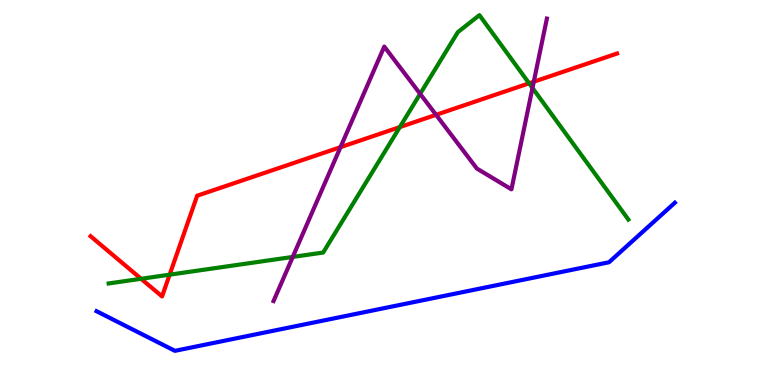[{'lines': ['blue', 'red'], 'intersections': []}, {'lines': ['green', 'red'], 'intersections': [{'x': 1.82, 'y': 2.76}, {'x': 2.19, 'y': 2.87}, {'x': 5.16, 'y': 6.7}, {'x': 6.83, 'y': 7.84}]}, {'lines': ['purple', 'red'], 'intersections': [{'x': 4.39, 'y': 6.18}, {'x': 5.63, 'y': 7.02}, {'x': 6.89, 'y': 7.88}]}, {'lines': ['blue', 'green'], 'intersections': []}, {'lines': ['blue', 'purple'], 'intersections': []}, {'lines': ['green', 'purple'], 'intersections': [{'x': 3.78, 'y': 3.33}, {'x': 5.42, 'y': 7.56}, {'x': 6.87, 'y': 7.72}]}]